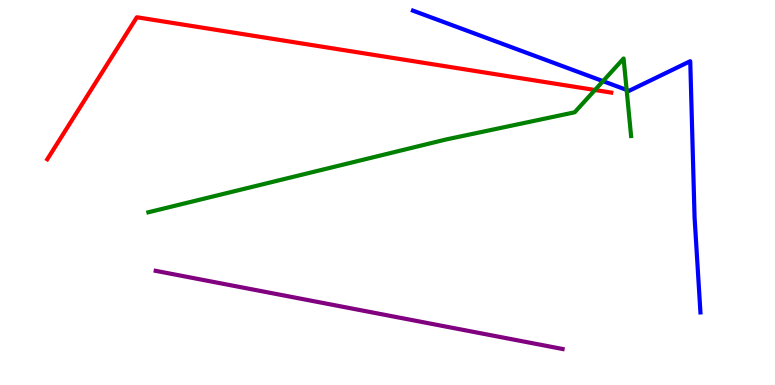[{'lines': ['blue', 'red'], 'intersections': []}, {'lines': ['green', 'red'], 'intersections': [{'x': 7.68, 'y': 7.66}]}, {'lines': ['purple', 'red'], 'intersections': []}, {'lines': ['blue', 'green'], 'intersections': [{'x': 7.78, 'y': 7.89}, {'x': 8.09, 'y': 7.66}]}, {'lines': ['blue', 'purple'], 'intersections': []}, {'lines': ['green', 'purple'], 'intersections': []}]